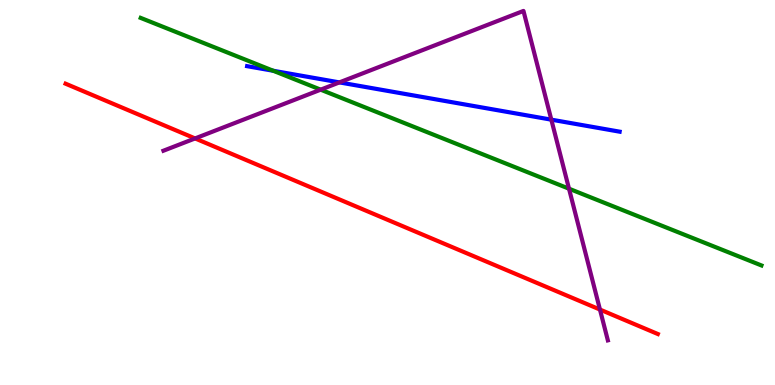[{'lines': ['blue', 'red'], 'intersections': []}, {'lines': ['green', 'red'], 'intersections': []}, {'lines': ['purple', 'red'], 'intersections': [{'x': 2.52, 'y': 6.4}, {'x': 7.74, 'y': 1.96}]}, {'lines': ['blue', 'green'], 'intersections': [{'x': 3.53, 'y': 8.16}]}, {'lines': ['blue', 'purple'], 'intersections': [{'x': 4.38, 'y': 7.86}, {'x': 7.11, 'y': 6.89}]}, {'lines': ['green', 'purple'], 'intersections': [{'x': 4.14, 'y': 7.67}, {'x': 7.34, 'y': 5.1}]}]